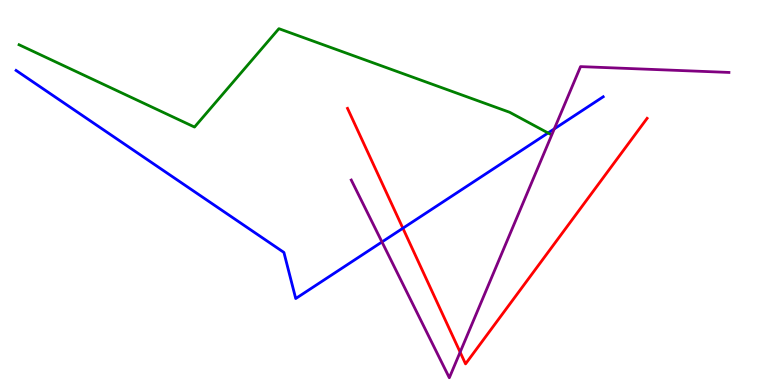[{'lines': ['blue', 'red'], 'intersections': [{'x': 5.2, 'y': 4.07}]}, {'lines': ['green', 'red'], 'intersections': []}, {'lines': ['purple', 'red'], 'intersections': [{'x': 5.94, 'y': 0.853}]}, {'lines': ['blue', 'green'], 'intersections': [{'x': 7.07, 'y': 6.55}]}, {'lines': ['blue', 'purple'], 'intersections': [{'x': 4.93, 'y': 3.72}, {'x': 7.15, 'y': 6.65}]}, {'lines': ['green', 'purple'], 'intersections': []}]